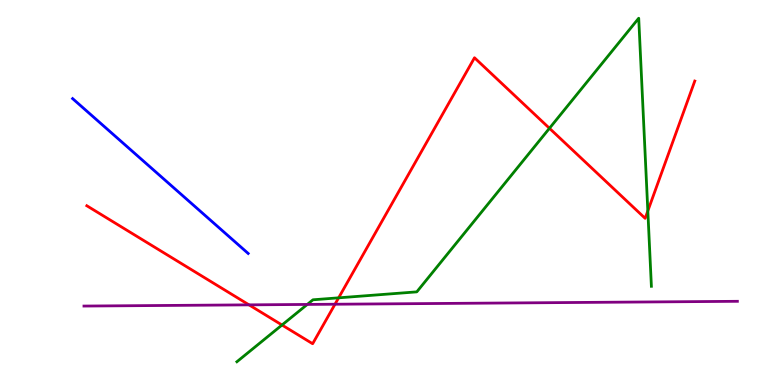[{'lines': ['blue', 'red'], 'intersections': []}, {'lines': ['green', 'red'], 'intersections': [{'x': 3.64, 'y': 1.56}, {'x': 4.37, 'y': 2.26}, {'x': 7.09, 'y': 6.67}, {'x': 8.36, 'y': 4.52}]}, {'lines': ['purple', 'red'], 'intersections': [{'x': 3.21, 'y': 2.08}, {'x': 4.32, 'y': 2.1}]}, {'lines': ['blue', 'green'], 'intersections': []}, {'lines': ['blue', 'purple'], 'intersections': []}, {'lines': ['green', 'purple'], 'intersections': [{'x': 3.96, 'y': 2.09}]}]